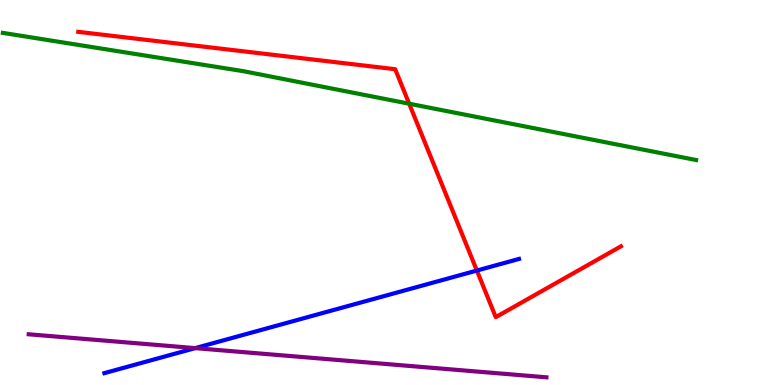[{'lines': ['blue', 'red'], 'intersections': [{'x': 6.15, 'y': 2.97}]}, {'lines': ['green', 'red'], 'intersections': [{'x': 5.28, 'y': 7.31}]}, {'lines': ['purple', 'red'], 'intersections': []}, {'lines': ['blue', 'green'], 'intersections': []}, {'lines': ['blue', 'purple'], 'intersections': [{'x': 2.52, 'y': 0.958}]}, {'lines': ['green', 'purple'], 'intersections': []}]